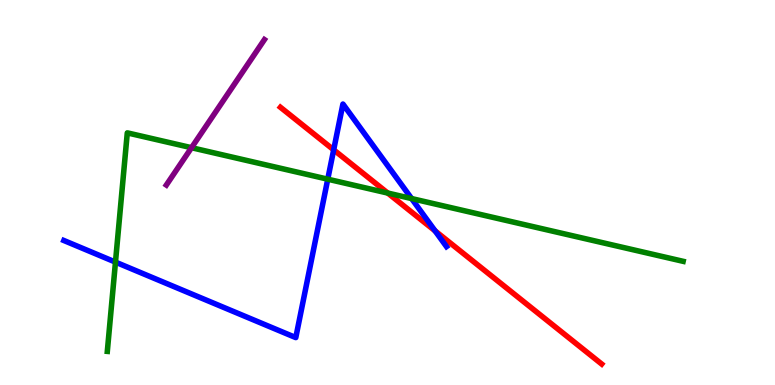[{'lines': ['blue', 'red'], 'intersections': [{'x': 4.31, 'y': 6.11}, {'x': 5.61, 'y': 4.0}]}, {'lines': ['green', 'red'], 'intersections': [{'x': 5.0, 'y': 4.99}]}, {'lines': ['purple', 'red'], 'intersections': []}, {'lines': ['blue', 'green'], 'intersections': [{'x': 1.49, 'y': 3.19}, {'x': 4.23, 'y': 5.35}, {'x': 5.31, 'y': 4.84}]}, {'lines': ['blue', 'purple'], 'intersections': []}, {'lines': ['green', 'purple'], 'intersections': [{'x': 2.47, 'y': 6.16}]}]